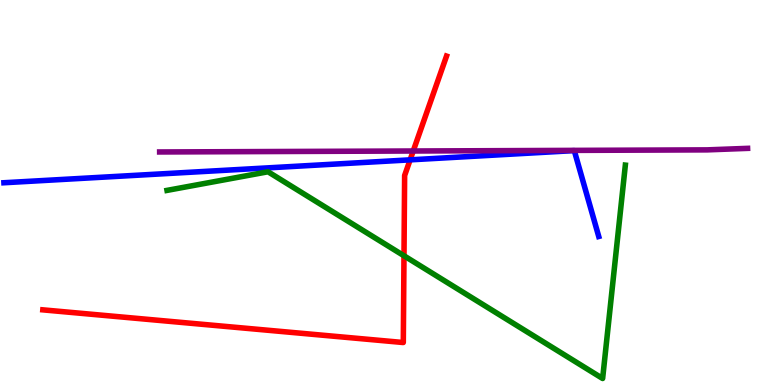[{'lines': ['blue', 'red'], 'intersections': [{'x': 5.29, 'y': 5.85}]}, {'lines': ['green', 'red'], 'intersections': [{'x': 5.21, 'y': 3.36}]}, {'lines': ['purple', 'red'], 'intersections': [{'x': 5.33, 'y': 6.08}]}, {'lines': ['blue', 'green'], 'intersections': []}, {'lines': ['blue', 'purple'], 'intersections': []}, {'lines': ['green', 'purple'], 'intersections': []}]